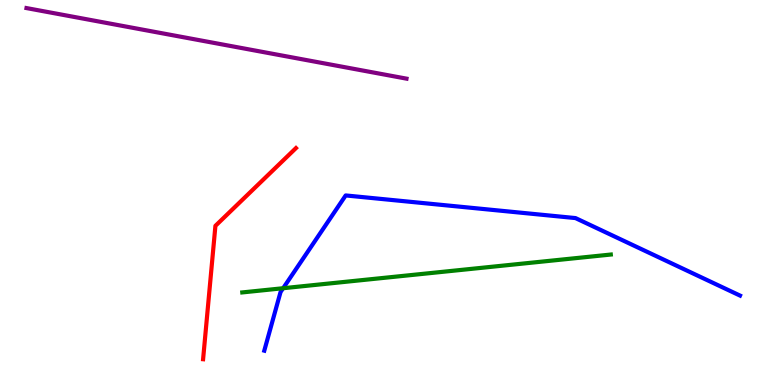[{'lines': ['blue', 'red'], 'intersections': []}, {'lines': ['green', 'red'], 'intersections': []}, {'lines': ['purple', 'red'], 'intersections': []}, {'lines': ['blue', 'green'], 'intersections': [{'x': 3.65, 'y': 2.51}]}, {'lines': ['blue', 'purple'], 'intersections': []}, {'lines': ['green', 'purple'], 'intersections': []}]